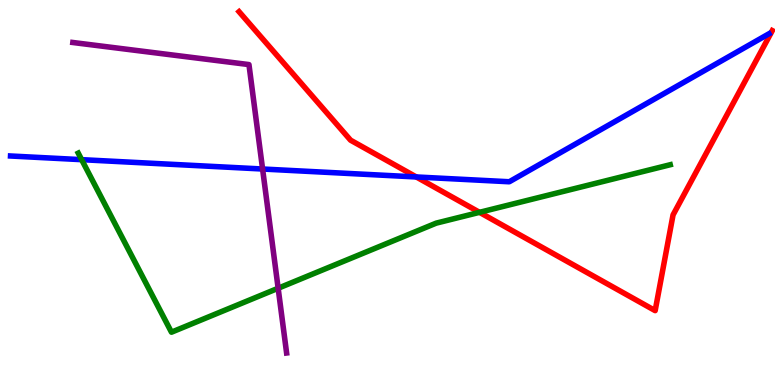[{'lines': ['blue', 'red'], 'intersections': [{'x': 5.37, 'y': 5.4}]}, {'lines': ['green', 'red'], 'intersections': [{'x': 6.19, 'y': 4.48}]}, {'lines': ['purple', 'red'], 'intersections': []}, {'lines': ['blue', 'green'], 'intersections': [{'x': 1.05, 'y': 5.85}]}, {'lines': ['blue', 'purple'], 'intersections': [{'x': 3.39, 'y': 5.61}]}, {'lines': ['green', 'purple'], 'intersections': [{'x': 3.59, 'y': 2.51}]}]